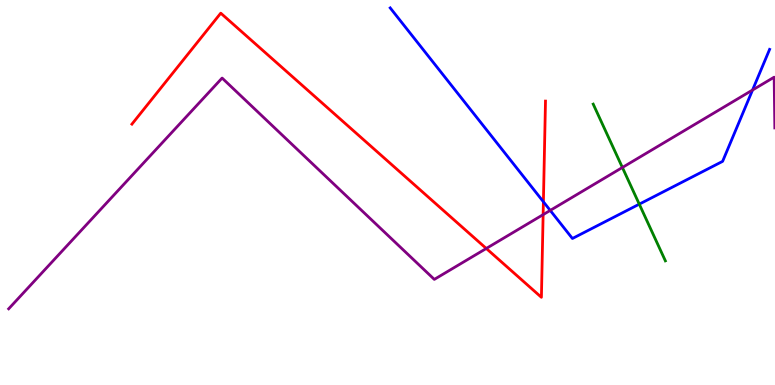[{'lines': ['blue', 'red'], 'intersections': [{'x': 7.01, 'y': 4.76}]}, {'lines': ['green', 'red'], 'intersections': []}, {'lines': ['purple', 'red'], 'intersections': [{'x': 6.27, 'y': 3.55}, {'x': 7.01, 'y': 4.42}]}, {'lines': ['blue', 'green'], 'intersections': [{'x': 8.25, 'y': 4.7}]}, {'lines': ['blue', 'purple'], 'intersections': [{'x': 7.1, 'y': 4.53}, {'x': 9.71, 'y': 7.66}]}, {'lines': ['green', 'purple'], 'intersections': [{'x': 8.03, 'y': 5.65}]}]